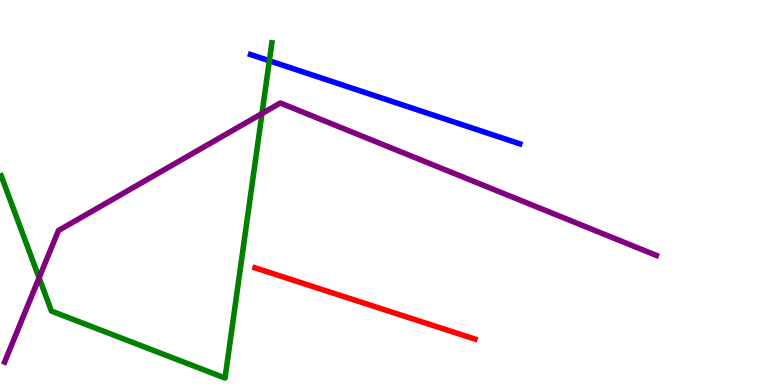[{'lines': ['blue', 'red'], 'intersections': []}, {'lines': ['green', 'red'], 'intersections': []}, {'lines': ['purple', 'red'], 'intersections': []}, {'lines': ['blue', 'green'], 'intersections': [{'x': 3.48, 'y': 8.42}]}, {'lines': ['blue', 'purple'], 'intersections': []}, {'lines': ['green', 'purple'], 'intersections': [{'x': 0.505, 'y': 2.78}, {'x': 3.38, 'y': 7.05}]}]